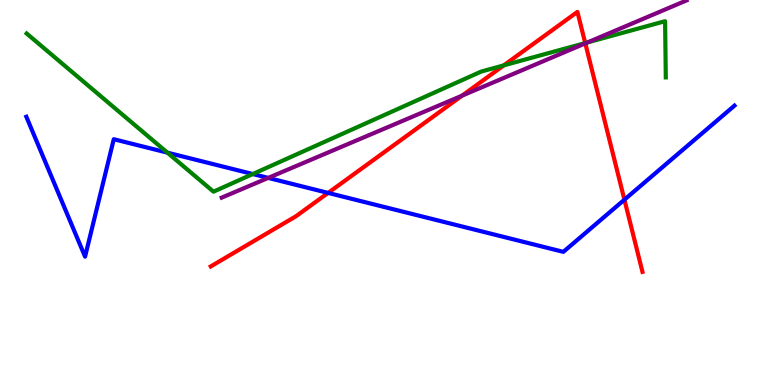[{'lines': ['blue', 'red'], 'intersections': [{'x': 4.23, 'y': 4.99}, {'x': 8.06, 'y': 4.81}]}, {'lines': ['green', 'red'], 'intersections': [{'x': 6.5, 'y': 8.3}, {'x': 7.55, 'y': 8.88}]}, {'lines': ['purple', 'red'], 'intersections': [{'x': 5.96, 'y': 7.52}, {'x': 7.55, 'y': 8.87}]}, {'lines': ['blue', 'green'], 'intersections': [{'x': 2.16, 'y': 6.04}, {'x': 3.26, 'y': 5.48}]}, {'lines': ['blue', 'purple'], 'intersections': [{'x': 3.46, 'y': 5.38}]}, {'lines': ['green', 'purple'], 'intersections': [{'x': 7.58, 'y': 8.9}]}]